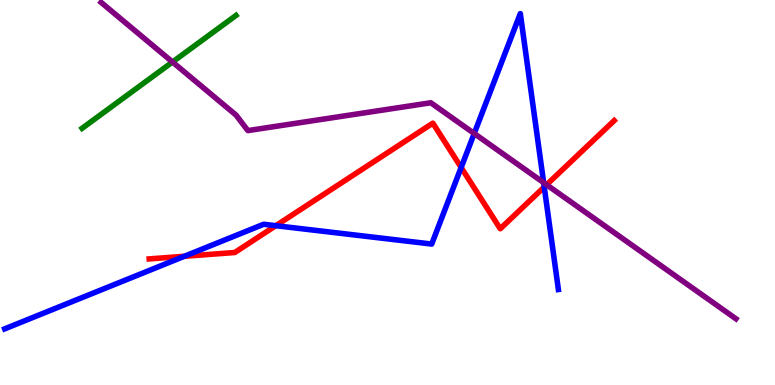[{'lines': ['blue', 'red'], 'intersections': [{'x': 2.38, 'y': 3.34}, {'x': 3.56, 'y': 4.14}, {'x': 5.95, 'y': 5.65}, {'x': 7.02, 'y': 5.14}]}, {'lines': ['green', 'red'], 'intersections': []}, {'lines': ['purple', 'red'], 'intersections': [{'x': 7.05, 'y': 5.2}]}, {'lines': ['blue', 'green'], 'intersections': []}, {'lines': ['blue', 'purple'], 'intersections': [{'x': 6.12, 'y': 6.53}, {'x': 7.01, 'y': 5.26}]}, {'lines': ['green', 'purple'], 'intersections': [{'x': 2.23, 'y': 8.39}]}]